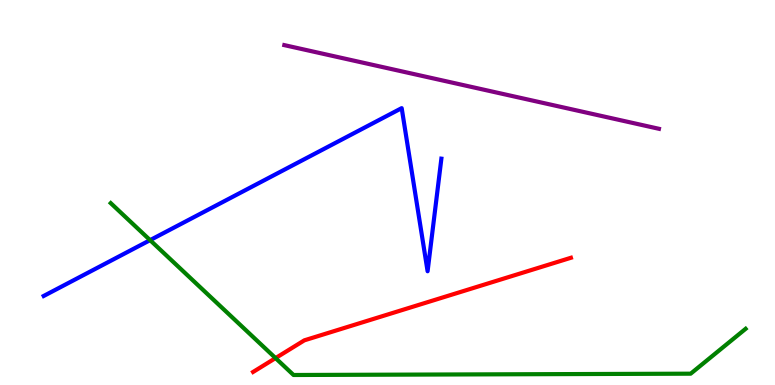[{'lines': ['blue', 'red'], 'intersections': []}, {'lines': ['green', 'red'], 'intersections': [{'x': 3.56, 'y': 0.699}]}, {'lines': ['purple', 'red'], 'intersections': []}, {'lines': ['blue', 'green'], 'intersections': [{'x': 1.94, 'y': 3.76}]}, {'lines': ['blue', 'purple'], 'intersections': []}, {'lines': ['green', 'purple'], 'intersections': []}]